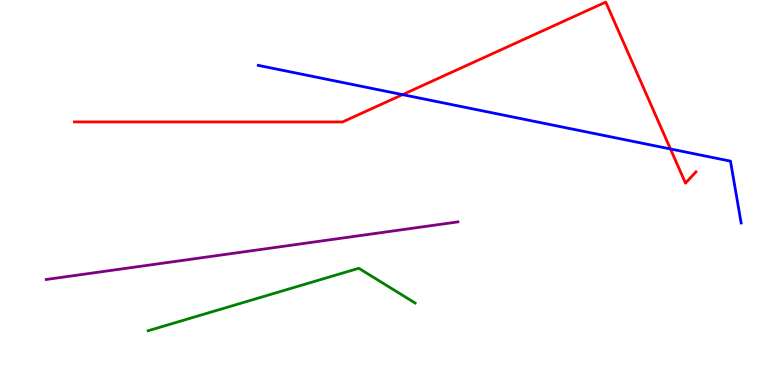[{'lines': ['blue', 'red'], 'intersections': [{'x': 5.19, 'y': 7.54}, {'x': 8.65, 'y': 6.13}]}, {'lines': ['green', 'red'], 'intersections': []}, {'lines': ['purple', 'red'], 'intersections': []}, {'lines': ['blue', 'green'], 'intersections': []}, {'lines': ['blue', 'purple'], 'intersections': []}, {'lines': ['green', 'purple'], 'intersections': []}]